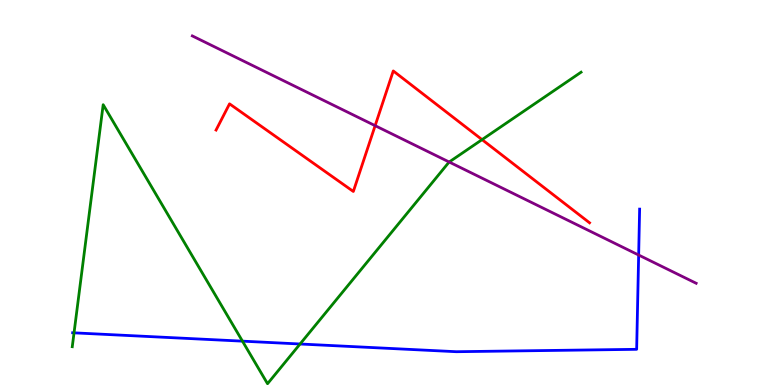[{'lines': ['blue', 'red'], 'intersections': []}, {'lines': ['green', 'red'], 'intersections': [{'x': 6.22, 'y': 6.37}]}, {'lines': ['purple', 'red'], 'intersections': [{'x': 4.84, 'y': 6.74}]}, {'lines': ['blue', 'green'], 'intersections': [{'x': 0.955, 'y': 1.35}, {'x': 3.13, 'y': 1.14}, {'x': 3.87, 'y': 1.06}]}, {'lines': ['blue', 'purple'], 'intersections': [{'x': 8.24, 'y': 3.38}]}, {'lines': ['green', 'purple'], 'intersections': [{'x': 5.8, 'y': 5.79}]}]